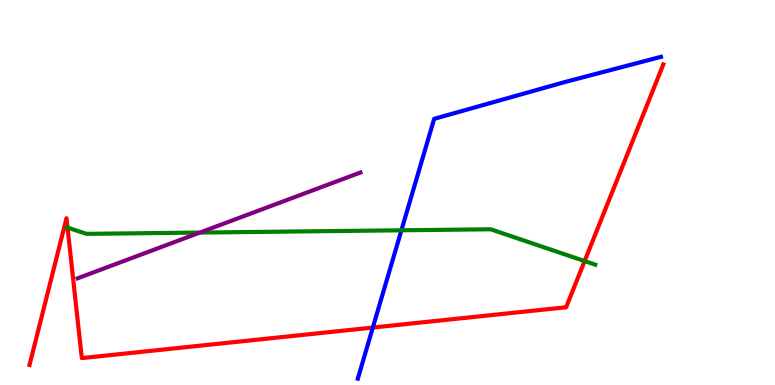[{'lines': ['blue', 'red'], 'intersections': [{'x': 4.81, 'y': 1.49}]}, {'lines': ['green', 'red'], 'intersections': [{'x': 0.871, 'y': 4.09}, {'x': 7.54, 'y': 3.22}]}, {'lines': ['purple', 'red'], 'intersections': []}, {'lines': ['blue', 'green'], 'intersections': [{'x': 5.18, 'y': 4.02}]}, {'lines': ['blue', 'purple'], 'intersections': []}, {'lines': ['green', 'purple'], 'intersections': [{'x': 2.58, 'y': 3.96}]}]